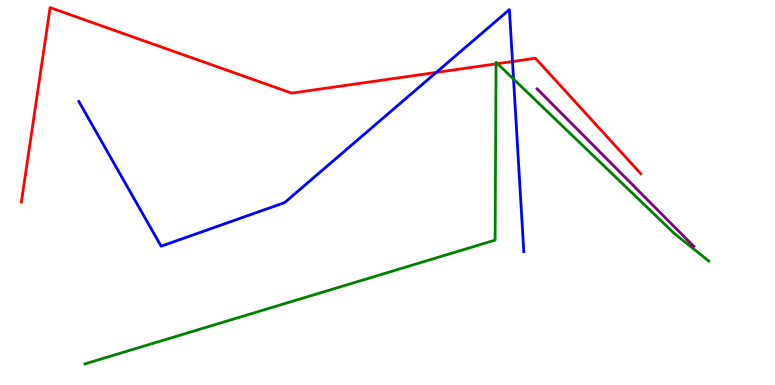[{'lines': ['blue', 'red'], 'intersections': [{'x': 5.63, 'y': 8.12}, {'x': 6.61, 'y': 8.4}]}, {'lines': ['green', 'red'], 'intersections': [{'x': 6.4, 'y': 8.34}, {'x': 6.42, 'y': 8.35}]}, {'lines': ['purple', 'red'], 'intersections': []}, {'lines': ['blue', 'green'], 'intersections': [{'x': 6.63, 'y': 7.95}]}, {'lines': ['blue', 'purple'], 'intersections': []}, {'lines': ['green', 'purple'], 'intersections': []}]